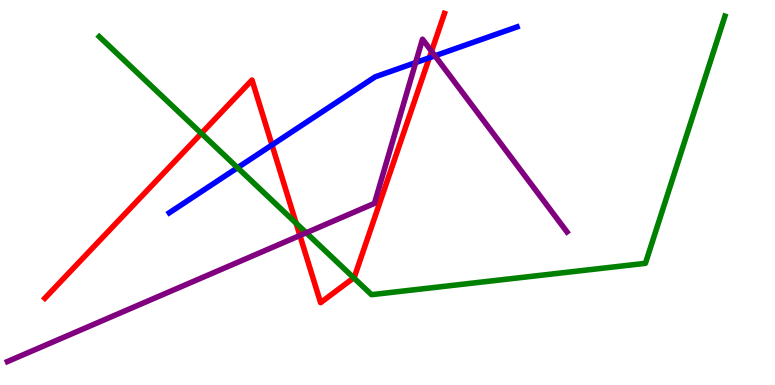[{'lines': ['blue', 'red'], 'intersections': [{'x': 3.51, 'y': 6.23}, {'x': 5.54, 'y': 8.5}]}, {'lines': ['green', 'red'], 'intersections': [{'x': 2.6, 'y': 6.54}, {'x': 3.82, 'y': 4.2}, {'x': 4.56, 'y': 2.78}]}, {'lines': ['purple', 'red'], 'intersections': [{'x': 3.87, 'y': 3.88}, {'x': 5.57, 'y': 8.67}]}, {'lines': ['blue', 'green'], 'intersections': [{'x': 3.07, 'y': 5.64}]}, {'lines': ['blue', 'purple'], 'intersections': [{'x': 5.36, 'y': 8.37}, {'x': 5.61, 'y': 8.55}]}, {'lines': ['green', 'purple'], 'intersections': [{'x': 3.95, 'y': 3.95}]}]